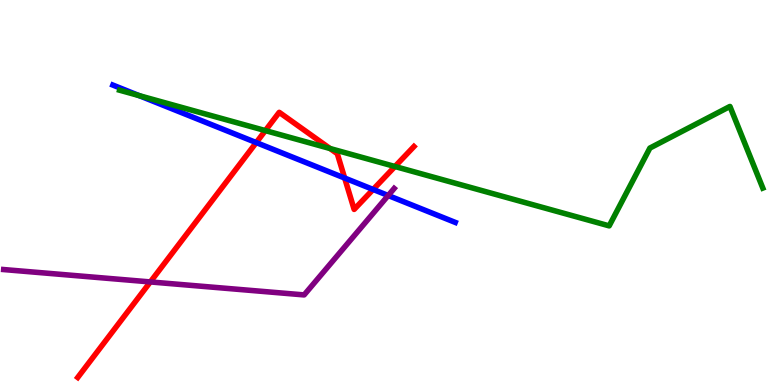[{'lines': ['blue', 'red'], 'intersections': [{'x': 3.31, 'y': 6.3}, {'x': 4.45, 'y': 5.38}, {'x': 4.81, 'y': 5.08}]}, {'lines': ['green', 'red'], 'intersections': [{'x': 3.42, 'y': 6.61}, {'x': 4.26, 'y': 6.14}, {'x': 5.1, 'y': 5.68}]}, {'lines': ['purple', 'red'], 'intersections': [{'x': 1.94, 'y': 2.68}]}, {'lines': ['blue', 'green'], 'intersections': [{'x': 1.8, 'y': 7.52}]}, {'lines': ['blue', 'purple'], 'intersections': [{'x': 5.01, 'y': 4.92}]}, {'lines': ['green', 'purple'], 'intersections': []}]